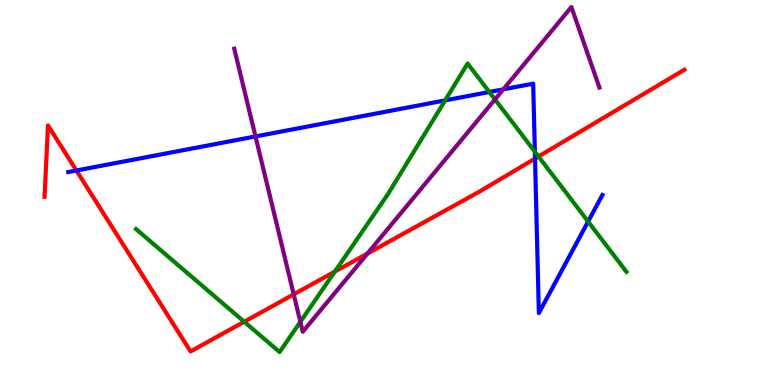[{'lines': ['blue', 'red'], 'intersections': [{'x': 0.986, 'y': 5.57}, {'x': 6.9, 'y': 5.88}]}, {'lines': ['green', 'red'], 'intersections': [{'x': 3.15, 'y': 1.64}, {'x': 4.32, 'y': 2.94}, {'x': 6.95, 'y': 5.93}]}, {'lines': ['purple', 'red'], 'intersections': [{'x': 3.79, 'y': 2.35}, {'x': 4.74, 'y': 3.41}]}, {'lines': ['blue', 'green'], 'intersections': [{'x': 5.74, 'y': 7.39}, {'x': 6.31, 'y': 7.61}, {'x': 6.9, 'y': 6.06}, {'x': 7.59, 'y': 4.25}]}, {'lines': ['blue', 'purple'], 'intersections': [{'x': 3.3, 'y': 6.46}, {'x': 6.49, 'y': 7.68}]}, {'lines': ['green', 'purple'], 'intersections': [{'x': 3.88, 'y': 1.64}, {'x': 6.39, 'y': 7.42}]}]